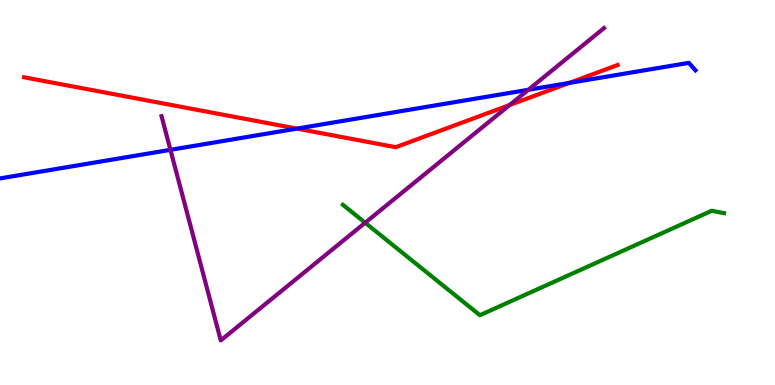[{'lines': ['blue', 'red'], 'intersections': [{'x': 3.83, 'y': 6.66}, {'x': 7.35, 'y': 7.85}]}, {'lines': ['green', 'red'], 'intersections': []}, {'lines': ['purple', 'red'], 'intersections': [{'x': 6.58, 'y': 7.27}]}, {'lines': ['blue', 'green'], 'intersections': []}, {'lines': ['blue', 'purple'], 'intersections': [{'x': 2.2, 'y': 6.11}, {'x': 6.82, 'y': 7.67}]}, {'lines': ['green', 'purple'], 'intersections': [{'x': 4.71, 'y': 4.21}]}]